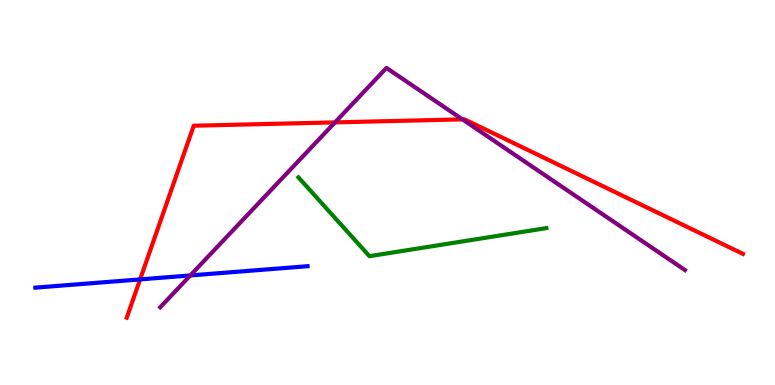[{'lines': ['blue', 'red'], 'intersections': [{'x': 1.81, 'y': 2.74}]}, {'lines': ['green', 'red'], 'intersections': []}, {'lines': ['purple', 'red'], 'intersections': [{'x': 4.32, 'y': 6.82}, {'x': 5.97, 'y': 6.9}]}, {'lines': ['blue', 'green'], 'intersections': []}, {'lines': ['blue', 'purple'], 'intersections': [{'x': 2.46, 'y': 2.85}]}, {'lines': ['green', 'purple'], 'intersections': []}]